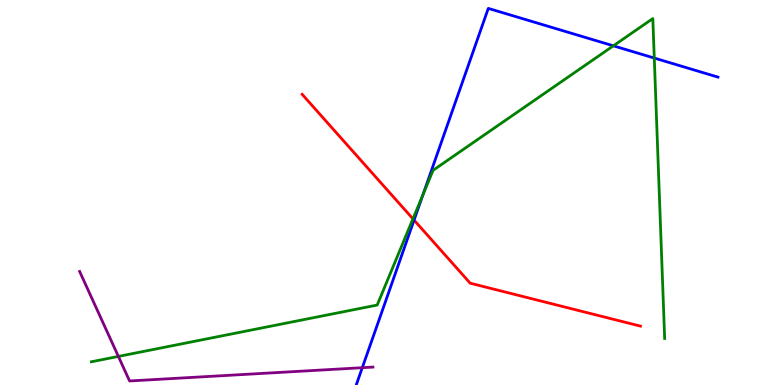[{'lines': ['blue', 'red'], 'intersections': [{'x': 5.34, 'y': 4.28}]}, {'lines': ['green', 'red'], 'intersections': [{'x': 5.33, 'y': 4.32}]}, {'lines': ['purple', 'red'], 'intersections': []}, {'lines': ['blue', 'green'], 'intersections': [{'x': 5.46, 'y': 4.94}, {'x': 7.91, 'y': 8.81}, {'x': 8.44, 'y': 8.49}]}, {'lines': ['blue', 'purple'], 'intersections': [{'x': 4.67, 'y': 0.449}]}, {'lines': ['green', 'purple'], 'intersections': [{'x': 1.53, 'y': 0.742}]}]